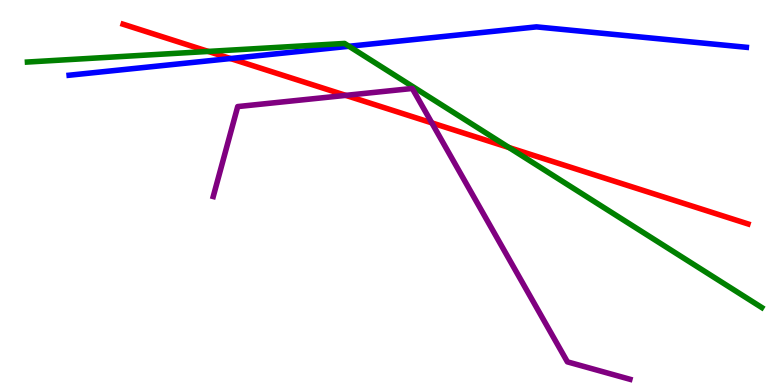[{'lines': ['blue', 'red'], 'intersections': [{'x': 2.97, 'y': 8.48}]}, {'lines': ['green', 'red'], 'intersections': [{'x': 2.69, 'y': 8.66}, {'x': 6.57, 'y': 6.17}]}, {'lines': ['purple', 'red'], 'intersections': [{'x': 4.46, 'y': 7.52}, {'x': 5.57, 'y': 6.81}]}, {'lines': ['blue', 'green'], 'intersections': [{'x': 4.5, 'y': 8.8}]}, {'lines': ['blue', 'purple'], 'intersections': []}, {'lines': ['green', 'purple'], 'intersections': []}]